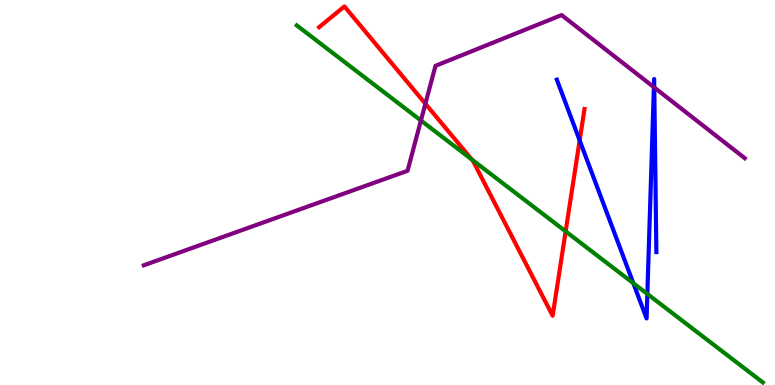[{'lines': ['blue', 'red'], 'intersections': [{'x': 7.48, 'y': 6.35}]}, {'lines': ['green', 'red'], 'intersections': [{'x': 6.09, 'y': 5.86}, {'x': 7.3, 'y': 3.99}]}, {'lines': ['purple', 'red'], 'intersections': [{'x': 5.49, 'y': 7.31}]}, {'lines': ['blue', 'green'], 'intersections': [{'x': 8.17, 'y': 2.64}, {'x': 8.35, 'y': 2.36}]}, {'lines': ['blue', 'purple'], 'intersections': [{'x': 8.44, 'y': 7.74}, {'x': 8.44, 'y': 7.73}]}, {'lines': ['green', 'purple'], 'intersections': [{'x': 5.43, 'y': 6.87}]}]